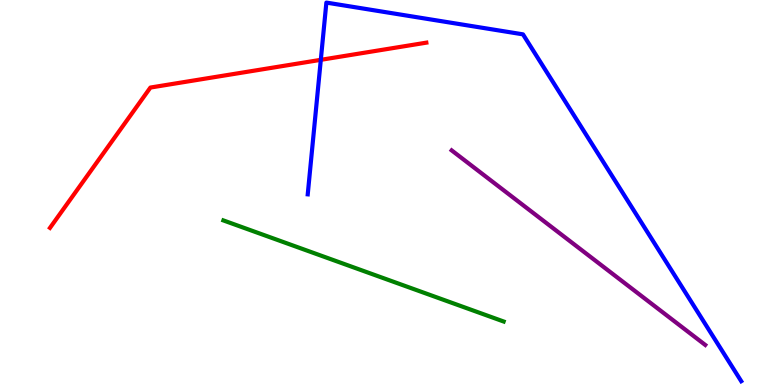[{'lines': ['blue', 'red'], 'intersections': [{'x': 4.14, 'y': 8.45}]}, {'lines': ['green', 'red'], 'intersections': []}, {'lines': ['purple', 'red'], 'intersections': []}, {'lines': ['blue', 'green'], 'intersections': []}, {'lines': ['blue', 'purple'], 'intersections': []}, {'lines': ['green', 'purple'], 'intersections': []}]